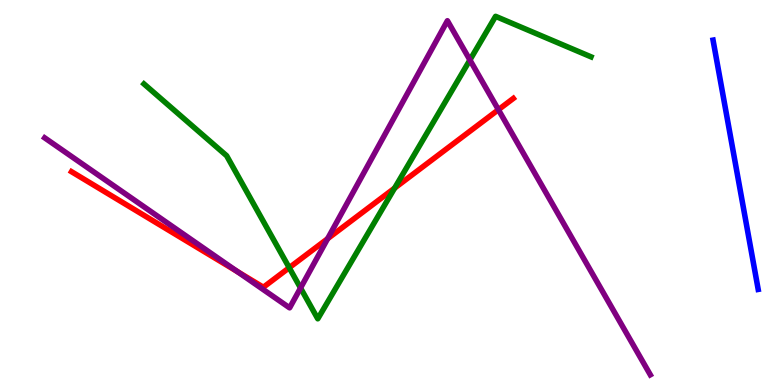[{'lines': ['blue', 'red'], 'intersections': []}, {'lines': ['green', 'red'], 'intersections': [{'x': 3.73, 'y': 3.05}, {'x': 5.09, 'y': 5.11}]}, {'lines': ['purple', 'red'], 'intersections': [{'x': 3.06, 'y': 2.95}, {'x': 4.23, 'y': 3.8}, {'x': 6.43, 'y': 7.15}]}, {'lines': ['blue', 'green'], 'intersections': []}, {'lines': ['blue', 'purple'], 'intersections': []}, {'lines': ['green', 'purple'], 'intersections': [{'x': 3.88, 'y': 2.52}, {'x': 6.06, 'y': 8.44}]}]